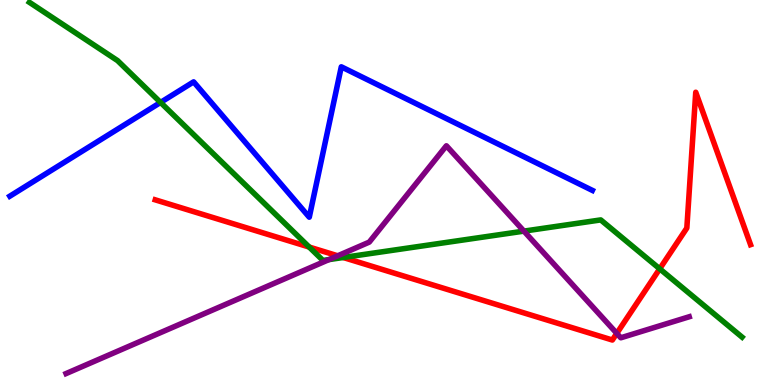[{'lines': ['blue', 'red'], 'intersections': []}, {'lines': ['green', 'red'], 'intersections': [{'x': 3.99, 'y': 3.58}, {'x': 4.43, 'y': 3.31}, {'x': 8.51, 'y': 3.02}]}, {'lines': ['purple', 'red'], 'intersections': [{'x': 4.36, 'y': 3.36}, {'x': 7.96, 'y': 1.34}]}, {'lines': ['blue', 'green'], 'intersections': [{'x': 2.07, 'y': 7.34}]}, {'lines': ['blue', 'purple'], 'intersections': []}, {'lines': ['green', 'purple'], 'intersections': [{'x': 4.25, 'y': 3.26}, {'x': 6.76, 'y': 4.0}]}]